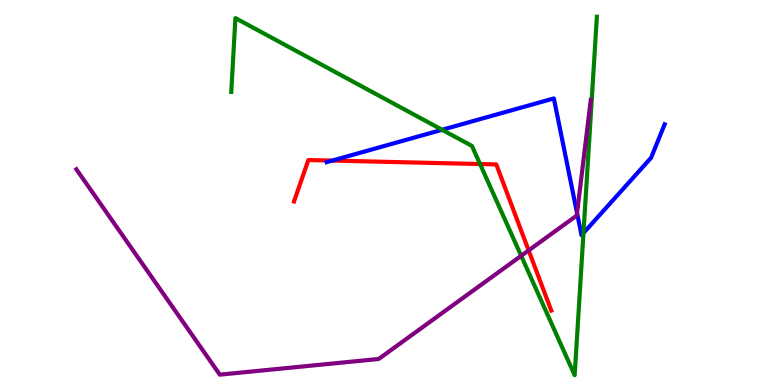[{'lines': ['blue', 'red'], 'intersections': [{'x': 4.29, 'y': 5.83}]}, {'lines': ['green', 'red'], 'intersections': [{'x': 6.19, 'y': 5.74}]}, {'lines': ['purple', 'red'], 'intersections': [{'x': 6.82, 'y': 3.5}]}, {'lines': ['blue', 'green'], 'intersections': [{'x': 5.7, 'y': 6.63}, {'x': 7.53, 'y': 3.95}]}, {'lines': ['blue', 'purple'], 'intersections': [{'x': 7.45, 'y': 4.46}]}, {'lines': ['green', 'purple'], 'intersections': [{'x': 6.72, 'y': 3.36}]}]